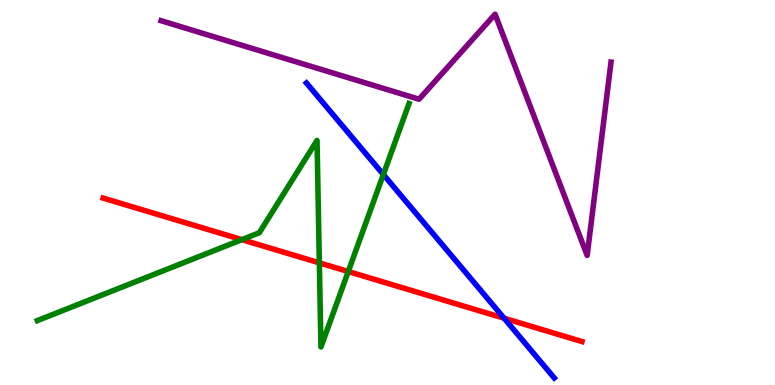[{'lines': ['blue', 'red'], 'intersections': [{'x': 6.5, 'y': 1.73}]}, {'lines': ['green', 'red'], 'intersections': [{'x': 3.12, 'y': 3.78}, {'x': 4.12, 'y': 3.17}, {'x': 4.49, 'y': 2.95}]}, {'lines': ['purple', 'red'], 'intersections': []}, {'lines': ['blue', 'green'], 'intersections': [{'x': 4.95, 'y': 5.47}]}, {'lines': ['blue', 'purple'], 'intersections': []}, {'lines': ['green', 'purple'], 'intersections': []}]